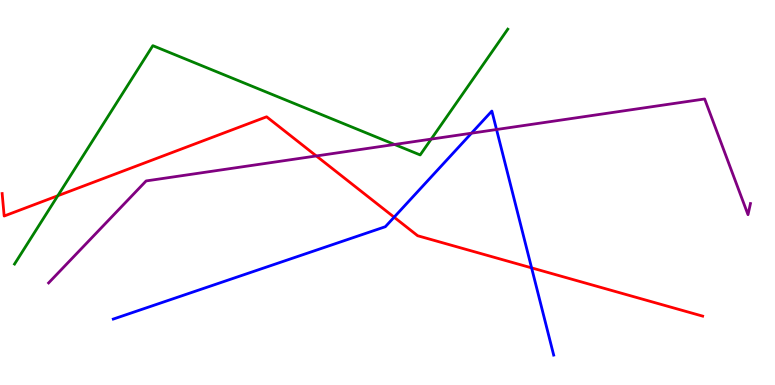[{'lines': ['blue', 'red'], 'intersections': [{'x': 5.09, 'y': 4.36}, {'x': 6.86, 'y': 3.04}]}, {'lines': ['green', 'red'], 'intersections': [{'x': 0.746, 'y': 4.92}]}, {'lines': ['purple', 'red'], 'intersections': [{'x': 4.08, 'y': 5.95}]}, {'lines': ['blue', 'green'], 'intersections': []}, {'lines': ['blue', 'purple'], 'intersections': [{'x': 6.08, 'y': 6.54}, {'x': 6.41, 'y': 6.64}]}, {'lines': ['green', 'purple'], 'intersections': [{'x': 5.09, 'y': 6.25}, {'x': 5.56, 'y': 6.39}]}]